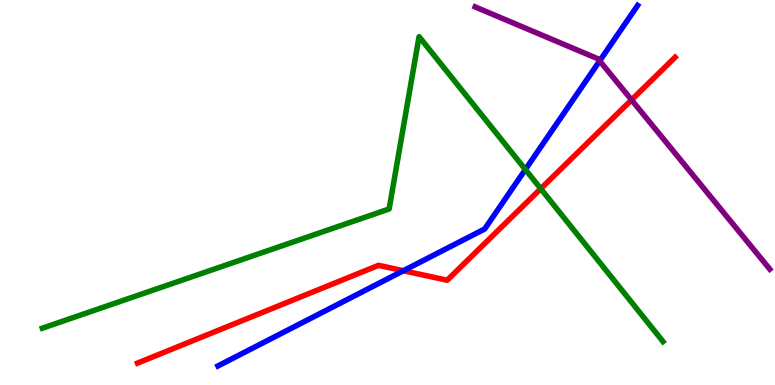[{'lines': ['blue', 'red'], 'intersections': [{'x': 5.21, 'y': 2.97}]}, {'lines': ['green', 'red'], 'intersections': [{'x': 6.98, 'y': 5.1}]}, {'lines': ['purple', 'red'], 'intersections': [{'x': 8.15, 'y': 7.41}]}, {'lines': ['blue', 'green'], 'intersections': [{'x': 6.78, 'y': 5.6}]}, {'lines': ['blue', 'purple'], 'intersections': [{'x': 7.74, 'y': 8.42}]}, {'lines': ['green', 'purple'], 'intersections': []}]